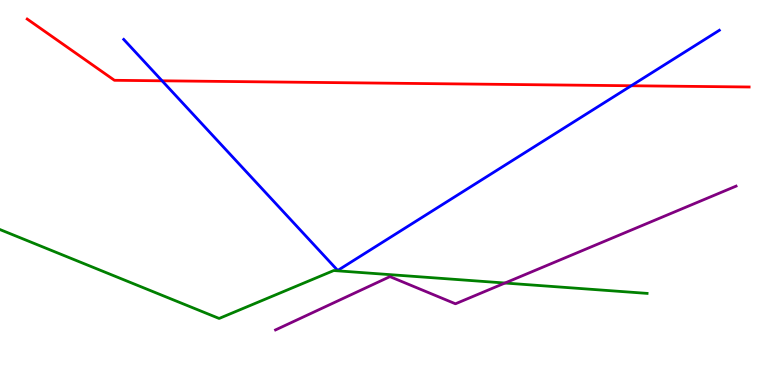[{'lines': ['blue', 'red'], 'intersections': [{'x': 2.09, 'y': 7.9}, {'x': 8.14, 'y': 7.77}]}, {'lines': ['green', 'red'], 'intersections': []}, {'lines': ['purple', 'red'], 'intersections': []}, {'lines': ['blue', 'green'], 'intersections': []}, {'lines': ['blue', 'purple'], 'intersections': []}, {'lines': ['green', 'purple'], 'intersections': [{'x': 6.52, 'y': 2.65}]}]